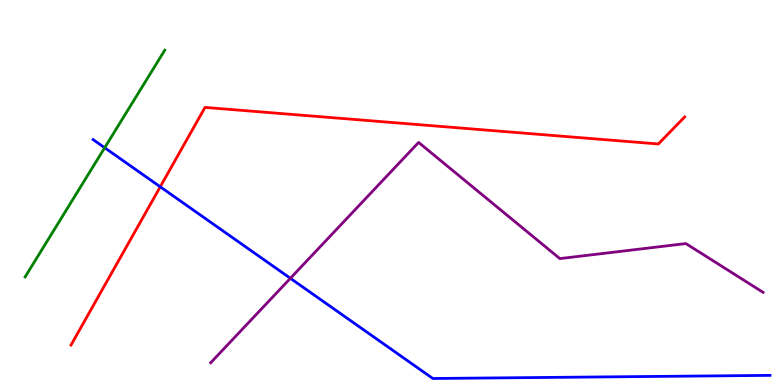[{'lines': ['blue', 'red'], 'intersections': [{'x': 2.07, 'y': 5.15}]}, {'lines': ['green', 'red'], 'intersections': []}, {'lines': ['purple', 'red'], 'intersections': []}, {'lines': ['blue', 'green'], 'intersections': [{'x': 1.35, 'y': 6.16}]}, {'lines': ['blue', 'purple'], 'intersections': [{'x': 3.75, 'y': 2.77}]}, {'lines': ['green', 'purple'], 'intersections': []}]